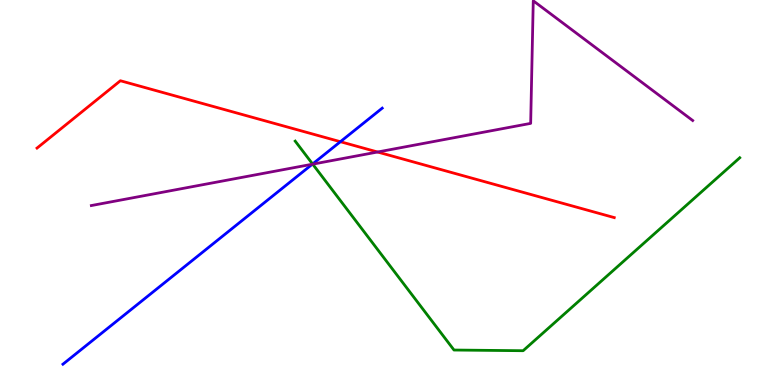[{'lines': ['blue', 'red'], 'intersections': [{'x': 4.39, 'y': 6.32}]}, {'lines': ['green', 'red'], 'intersections': []}, {'lines': ['purple', 'red'], 'intersections': [{'x': 4.87, 'y': 6.05}]}, {'lines': ['blue', 'green'], 'intersections': [{'x': 4.03, 'y': 5.74}]}, {'lines': ['blue', 'purple'], 'intersections': [{'x': 4.03, 'y': 5.73}]}, {'lines': ['green', 'purple'], 'intersections': [{'x': 4.03, 'y': 5.74}]}]